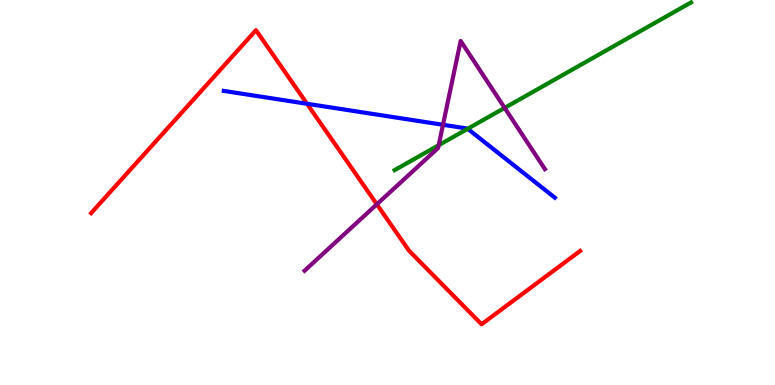[{'lines': ['blue', 'red'], 'intersections': [{'x': 3.96, 'y': 7.3}]}, {'lines': ['green', 'red'], 'intersections': []}, {'lines': ['purple', 'red'], 'intersections': [{'x': 4.86, 'y': 4.69}]}, {'lines': ['blue', 'green'], 'intersections': [{'x': 6.03, 'y': 6.65}]}, {'lines': ['blue', 'purple'], 'intersections': [{'x': 5.72, 'y': 6.76}]}, {'lines': ['green', 'purple'], 'intersections': [{'x': 5.66, 'y': 6.23}, {'x': 6.51, 'y': 7.2}]}]